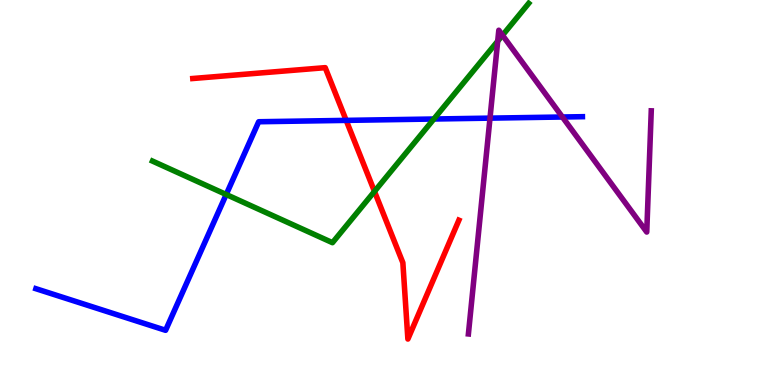[{'lines': ['blue', 'red'], 'intersections': [{'x': 4.47, 'y': 6.87}]}, {'lines': ['green', 'red'], 'intersections': [{'x': 4.83, 'y': 5.03}]}, {'lines': ['purple', 'red'], 'intersections': []}, {'lines': ['blue', 'green'], 'intersections': [{'x': 2.92, 'y': 4.95}, {'x': 5.6, 'y': 6.91}]}, {'lines': ['blue', 'purple'], 'intersections': [{'x': 6.32, 'y': 6.93}, {'x': 7.26, 'y': 6.96}]}, {'lines': ['green', 'purple'], 'intersections': [{'x': 6.42, 'y': 8.93}, {'x': 6.48, 'y': 9.08}]}]